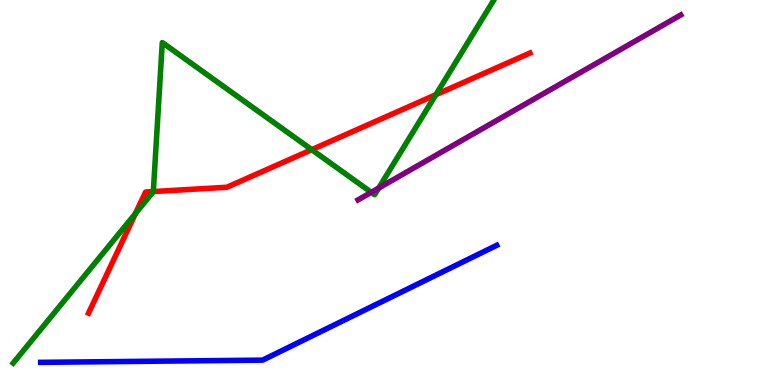[{'lines': ['blue', 'red'], 'intersections': []}, {'lines': ['green', 'red'], 'intersections': [{'x': 1.75, 'y': 4.45}, {'x': 1.98, 'y': 5.02}, {'x': 4.02, 'y': 6.11}, {'x': 5.62, 'y': 7.54}]}, {'lines': ['purple', 'red'], 'intersections': []}, {'lines': ['blue', 'green'], 'intersections': []}, {'lines': ['blue', 'purple'], 'intersections': []}, {'lines': ['green', 'purple'], 'intersections': [{'x': 4.79, 'y': 5.0}, {'x': 4.89, 'y': 5.11}]}]